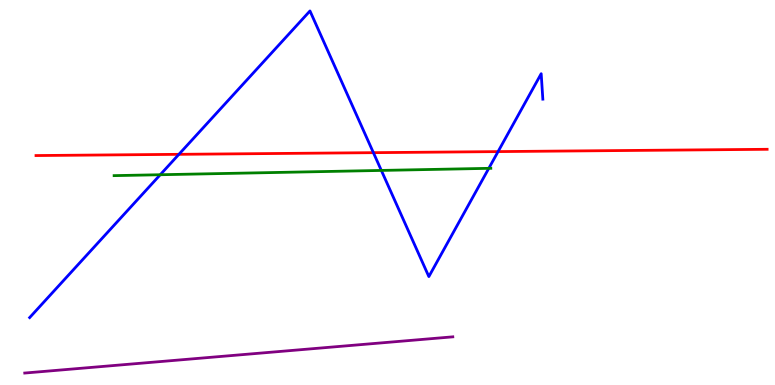[{'lines': ['blue', 'red'], 'intersections': [{'x': 2.31, 'y': 5.99}, {'x': 4.82, 'y': 6.03}, {'x': 6.43, 'y': 6.06}]}, {'lines': ['green', 'red'], 'intersections': []}, {'lines': ['purple', 'red'], 'intersections': []}, {'lines': ['blue', 'green'], 'intersections': [{'x': 2.07, 'y': 5.46}, {'x': 4.92, 'y': 5.57}, {'x': 6.31, 'y': 5.63}]}, {'lines': ['blue', 'purple'], 'intersections': []}, {'lines': ['green', 'purple'], 'intersections': []}]